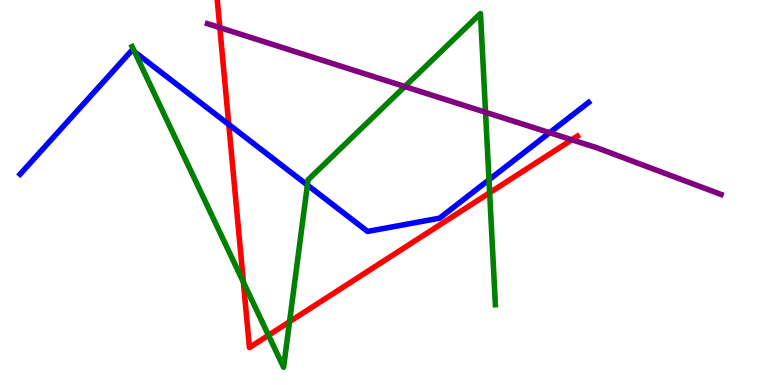[{'lines': ['blue', 'red'], 'intersections': [{'x': 2.95, 'y': 6.77}]}, {'lines': ['green', 'red'], 'intersections': [{'x': 3.14, 'y': 2.67}, {'x': 3.46, 'y': 1.29}, {'x': 3.74, 'y': 1.64}, {'x': 6.32, 'y': 4.99}]}, {'lines': ['purple', 'red'], 'intersections': [{'x': 2.84, 'y': 9.28}, {'x': 7.38, 'y': 6.37}]}, {'lines': ['blue', 'green'], 'intersections': [{'x': 1.74, 'y': 8.65}, {'x': 3.97, 'y': 5.19}, {'x': 6.31, 'y': 5.33}]}, {'lines': ['blue', 'purple'], 'intersections': [{'x': 7.09, 'y': 6.55}]}, {'lines': ['green', 'purple'], 'intersections': [{'x': 5.22, 'y': 7.75}, {'x': 6.27, 'y': 7.08}]}]